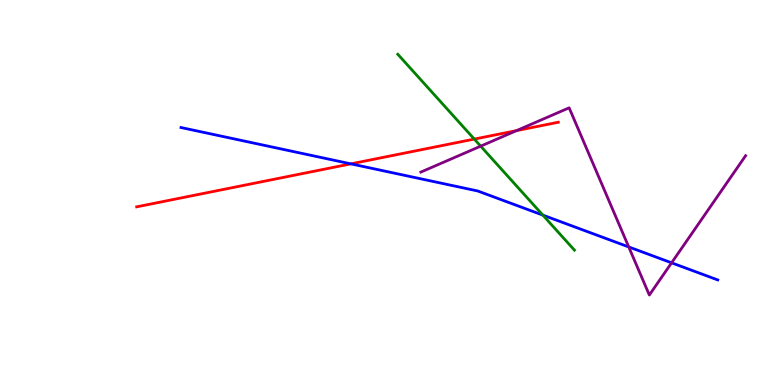[{'lines': ['blue', 'red'], 'intersections': [{'x': 4.53, 'y': 5.74}]}, {'lines': ['green', 'red'], 'intersections': [{'x': 6.12, 'y': 6.39}]}, {'lines': ['purple', 'red'], 'intersections': [{'x': 6.67, 'y': 6.61}]}, {'lines': ['blue', 'green'], 'intersections': [{'x': 7.0, 'y': 4.41}]}, {'lines': ['blue', 'purple'], 'intersections': [{'x': 8.11, 'y': 3.59}, {'x': 8.67, 'y': 3.17}]}, {'lines': ['green', 'purple'], 'intersections': [{'x': 6.2, 'y': 6.2}]}]